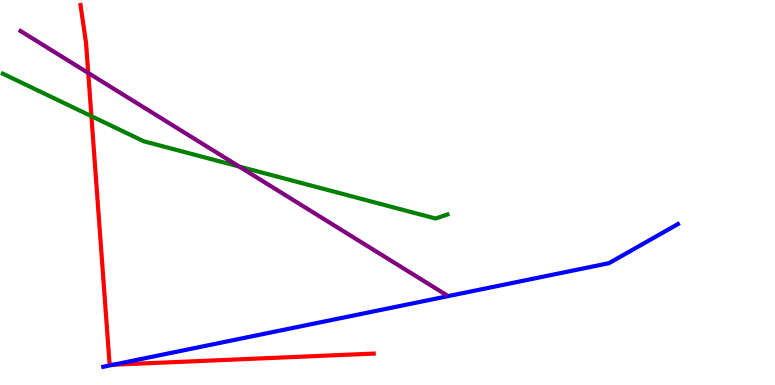[{'lines': ['blue', 'red'], 'intersections': [{'x': 1.46, 'y': 0.527}]}, {'lines': ['green', 'red'], 'intersections': [{'x': 1.18, 'y': 6.98}]}, {'lines': ['purple', 'red'], 'intersections': [{'x': 1.14, 'y': 8.1}]}, {'lines': ['blue', 'green'], 'intersections': []}, {'lines': ['blue', 'purple'], 'intersections': []}, {'lines': ['green', 'purple'], 'intersections': [{'x': 3.09, 'y': 5.67}]}]